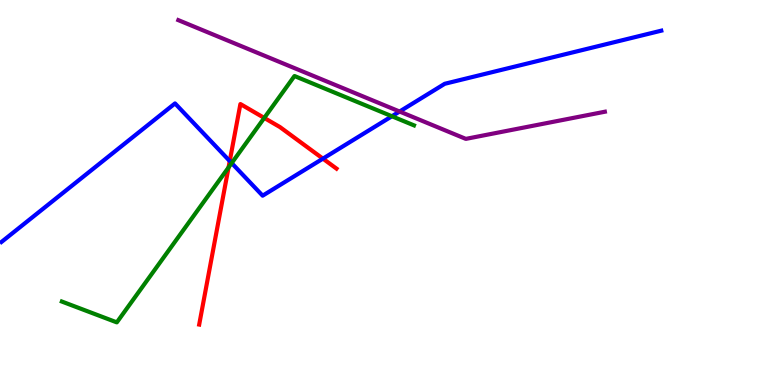[{'lines': ['blue', 'red'], 'intersections': [{'x': 2.96, 'y': 5.82}, {'x': 4.17, 'y': 5.88}]}, {'lines': ['green', 'red'], 'intersections': [{'x': 2.95, 'y': 5.65}, {'x': 3.41, 'y': 6.94}]}, {'lines': ['purple', 'red'], 'intersections': []}, {'lines': ['blue', 'green'], 'intersections': [{'x': 2.99, 'y': 5.76}, {'x': 5.06, 'y': 6.98}]}, {'lines': ['blue', 'purple'], 'intersections': [{'x': 5.16, 'y': 7.1}]}, {'lines': ['green', 'purple'], 'intersections': []}]